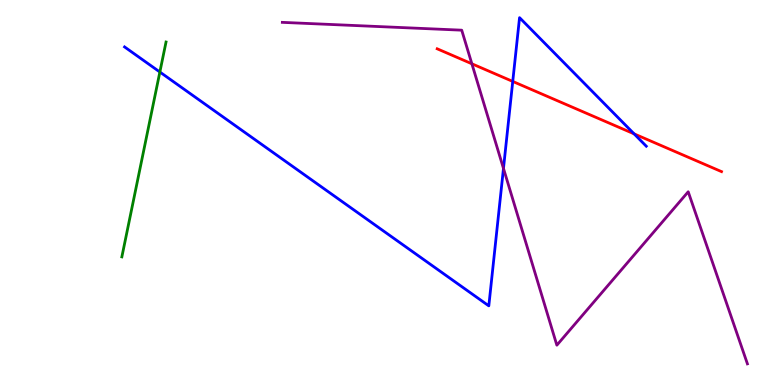[{'lines': ['blue', 'red'], 'intersections': [{'x': 6.62, 'y': 7.88}, {'x': 8.18, 'y': 6.52}]}, {'lines': ['green', 'red'], 'intersections': []}, {'lines': ['purple', 'red'], 'intersections': [{'x': 6.09, 'y': 8.34}]}, {'lines': ['blue', 'green'], 'intersections': [{'x': 2.06, 'y': 8.13}]}, {'lines': ['blue', 'purple'], 'intersections': [{'x': 6.5, 'y': 5.63}]}, {'lines': ['green', 'purple'], 'intersections': []}]